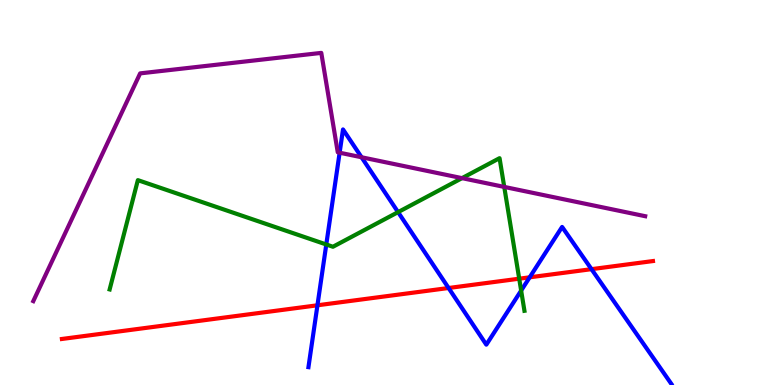[{'lines': ['blue', 'red'], 'intersections': [{'x': 4.1, 'y': 2.07}, {'x': 5.79, 'y': 2.52}, {'x': 6.83, 'y': 2.8}, {'x': 7.63, 'y': 3.01}]}, {'lines': ['green', 'red'], 'intersections': [{'x': 6.7, 'y': 2.76}]}, {'lines': ['purple', 'red'], 'intersections': []}, {'lines': ['blue', 'green'], 'intersections': [{'x': 4.21, 'y': 3.65}, {'x': 5.14, 'y': 4.49}, {'x': 6.72, 'y': 2.45}]}, {'lines': ['blue', 'purple'], 'intersections': [{'x': 4.38, 'y': 6.03}, {'x': 4.67, 'y': 5.92}]}, {'lines': ['green', 'purple'], 'intersections': [{'x': 5.96, 'y': 5.37}, {'x': 6.51, 'y': 5.15}]}]